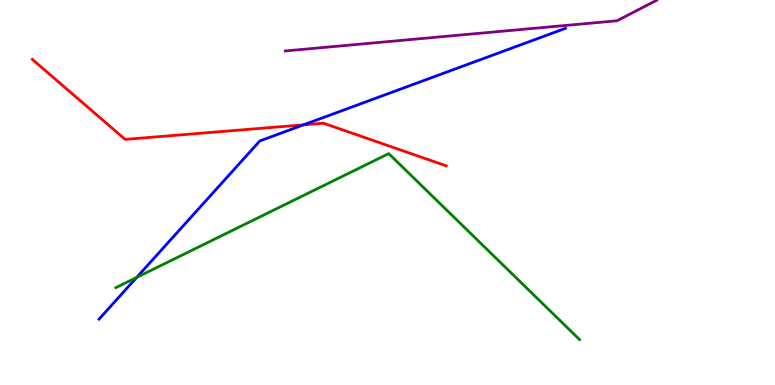[{'lines': ['blue', 'red'], 'intersections': [{'x': 3.92, 'y': 6.76}]}, {'lines': ['green', 'red'], 'intersections': []}, {'lines': ['purple', 'red'], 'intersections': []}, {'lines': ['blue', 'green'], 'intersections': [{'x': 1.76, 'y': 2.79}]}, {'lines': ['blue', 'purple'], 'intersections': []}, {'lines': ['green', 'purple'], 'intersections': []}]